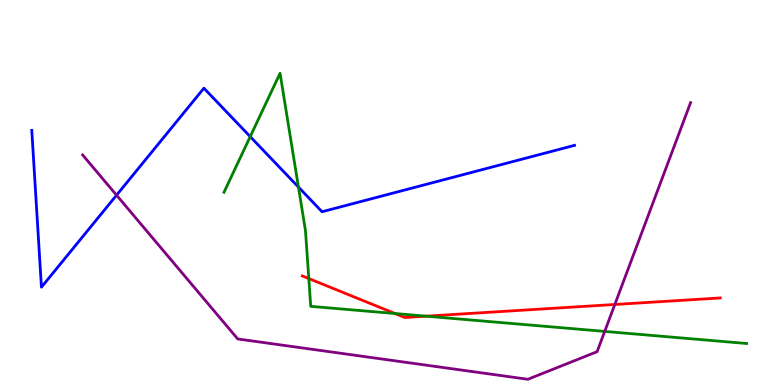[{'lines': ['blue', 'red'], 'intersections': []}, {'lines': ['green', 'red'], 'intersections': [{'x': 3.98, 'y': 2.76}, {'x': 5.1, 'y': 1.86}, {'x': 5.5, 'y': 1.79}]}, {'lines': ['purple', 'red'], 'intersections': [{'x': 7.93, 'y': 2.09}]}, {'lines': ['blue', 'green'], 'intersections': [{'x': 3.23, 'y': 6.45}, {'x': 3.85, 'y': 5.14}]}, {'lines': ['blue', 'purple'], 'intersections': [{'x': 1.5, 'y': 4.93}]}, {'lines': ['green', 'purple'], 'intersections': [{'x': 7.8, 'y': 1.39}]}]